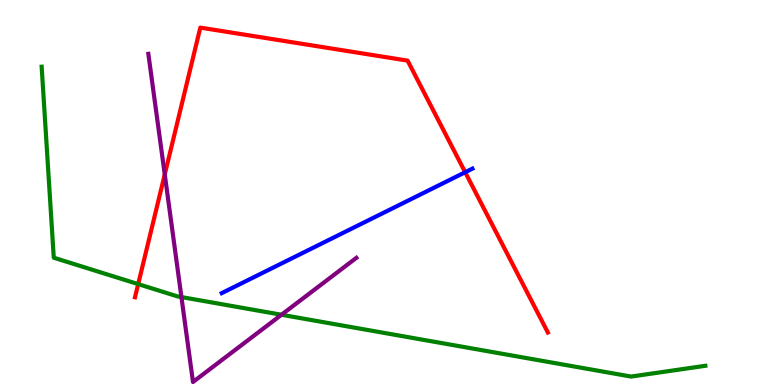[{'lines': ['blue', 'red'], 'intersections': [{'x': 6.0, 'y': 5.53}]}, {'lines': ['green', 'red'], 'intersections': [{'x': 1.78, 'y': 2.62}]}, {'lines': ['purple', 'red'], 'intersections': [{'x': 2.13, 'y': 5.47}]}, {'lines': ['blue', 'green'], 'intersections': []}, {'lines': ['blue', 'purple'], 'intersections': []}, {'lines': ['green', 'purple'], 'intersections': [{'x': 2.34, 'y': 2.28}, {'x': 3.63, 'y': 1.82}]}]